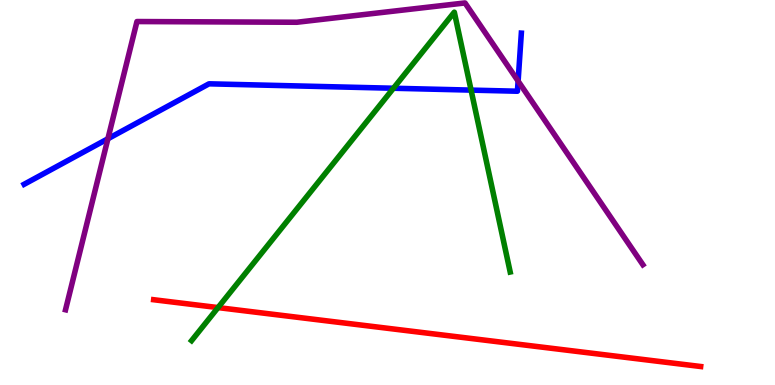[{'lines': ['blue', 'red'], 'intersections': []}, {'lines': ['green', 'red'], 'intersections': [{'x': 2.81, 'y': 2.01}]}, {'lines': ['purple', 'red'], 'intersections': []}, {'lines': ['blue', 'green'], 'intersections': [{'x': 5.08, 'y': 7.71}, {'x': 6.08, 'y': 7.66}]}, {'lines': ['blue', 'purple'], 'intersections': [{'x': 1.39, 'y': 6.4}, {'x': 6.69, 'y': 7.89}]}, {'lines': ['green', 'purple'], 'intersections': []}]